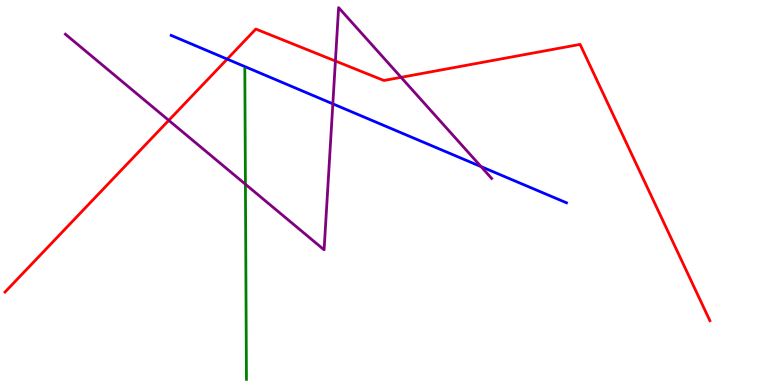[{'lines': ['blue', 'red'], 'intersections': [{'x': 2.93, 'y': 8.46}]}, {'lines': ['green', 'red'], 'intersections': []}, {'lines': ['purple', 'red'], 'intersections': [{'x': 2.18, 'y': 6.87}, {'x': 4.33, 'y': 8.42}, {'x': 5.18, 'y': 7.99}]}, {'lines': ['blue', 'green'], 'intersections': []}, {'lines': ['blue', 'purple'], 'intersections': [{'x': 4.29, 'y': 7.3}, {'x': 6.21, 'y': 5.67}]}, {'lines': ['green', 'purple'], 'intersections': [{'x': 3.17, 'y': 5.21}]}]